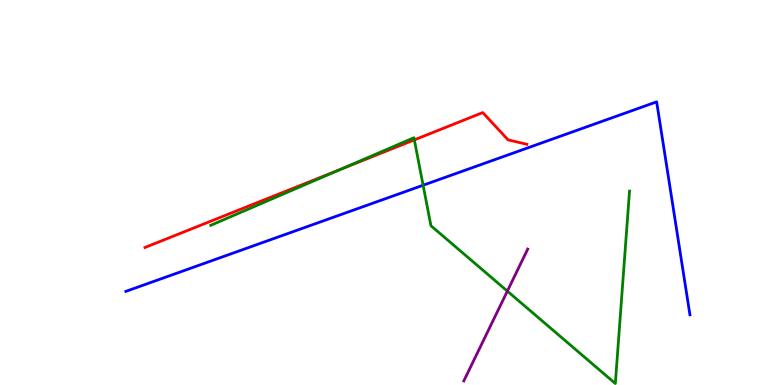[{'lines': ['blue', 'red'], 'intersections': []}, {'lines': ['green', 'red'], 'intersections': [{'x': 4.39, 'y': 5.6}, {'x': 5.35, 'y': 6.37}]}, {'lines': ['purple', 'red'], 'intersections': []}, {'lines': ['blue', 'green'], 'intersections': [{'x': 5.46, 'y': 5.19}]}, {'lines': ['blue', 'purple'], 'intersections': []}, {'lines': ['green', 'purple'], 'intersections': [{'x': 6.55, 'y': 2.44}]}]